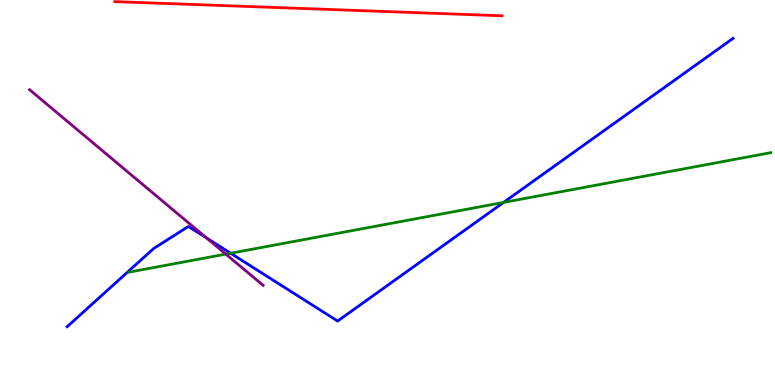[{'lines': ['blue', 'red'], 'intersections': []}, {'lines': ['green', 'red'], 'intersections': []}, {'lines': ['purple', 'red'], 'intersections': []}, {'lines': ['blue', 'green'], 'intersections': [{'x': 2.98, 'y': 3.42}, {'x': 6.5, 'y': 4.74}]}, {'lines': ['blue', 'purple'], 'intersections': [{'x': 2.67, 'y': 3.82}]}, {'lines': ['green', 'purple'], 'intersections': [{'x': 2.91, 'y': 3.4}]}]